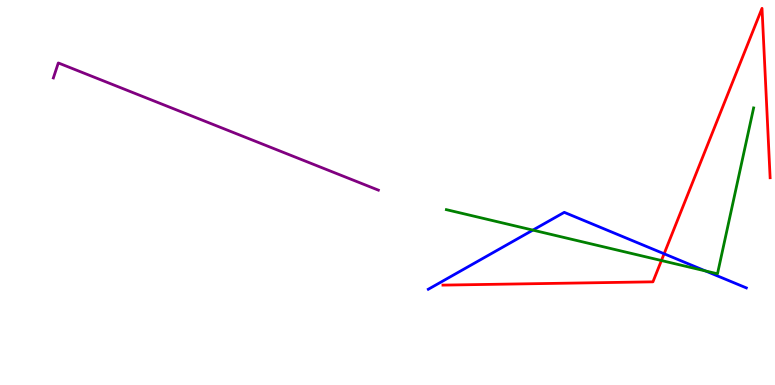[{'lines': ['blue', 'red'], 'intersections': [{'x': 8.57, 'y': 3.41}]}, {'lines': ['green', 'red'], 'intersections': [{'x': 8.53, 'y': 3.23}]}, {'lines': ['purple', 'red'], 'intersections': []}, {'lines': ['blue', 'green'], 'intersections': [{'x': 6.88, 'y': 4.02}, {'x': 9.1, 'y': 2.96}]}, {'lines': ['blue', 'purple'], 'intersections': []}, {'lines': ['green', 'purple'], 'intersections': []}]